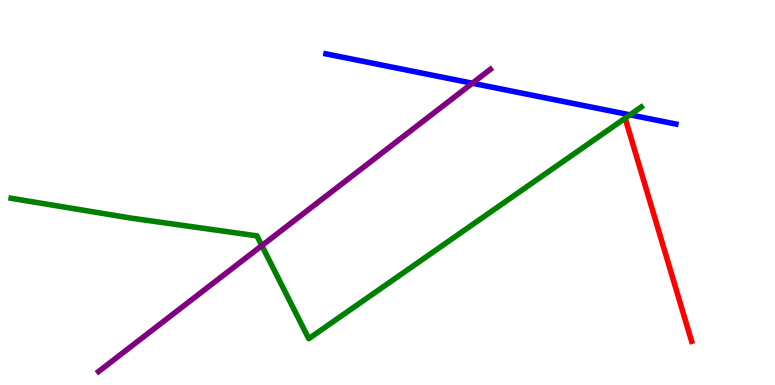[{'lines': ['blue', 'red'], 'intersections': []}, {'lines': ['green', 'red'], 'intersections': []}, {'lines': ['purple', 'red'], 'intersections': []}, {'lines': ['blue', 'green'], 'intersections': [{'x': 8.13, 'y': 7.02}]}, {'lines': ['blue', 'purple'], 'intersections': [{'x': 6.1, 'y': 7.84}]}, {'lines': ['green', 'purple'], 'intersections': [{'x': 3.38, 'y': 3.62}]}]